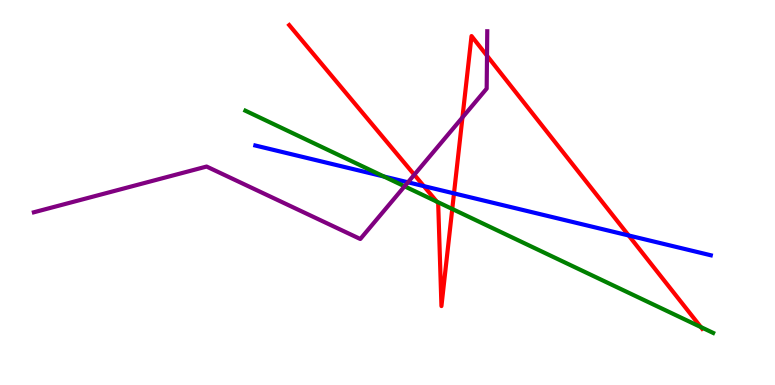[{'lines': ['blue', 'red'], 'intersections': [{'x': 5.47, 'y': 5.17}, {'x': 5.86, 'y': 4.98}, {'x': 8.11, 'y': 3.88}]}, {'lines': ['green', 'red'], 'intersections': [{'x': 5.64, 'y': 4.76}, {'x': 5.84, 'y': 4.57}, {'x': 9.04, 'y': 1.51}]}, {'lines': ['purple', 'red'], 'intersections': [{'x': 5.35, 'y': 5.46}, {'x': 5.97, 'y': 6.95}, {'x': 6.28, 'y': 8.55}]}, {'lines': ['blue', 'green'], 'intersections': [{'x': 4.95, 'y': 5.42}]}, {'lines': ['blue', 'purple'], 'intersections': [{'x': 5.26, 'y': 5.27}]}, {'lines': ['green', 'purple'], 'intersections': [{'x': 5.22, 'y': 5.16}]}]